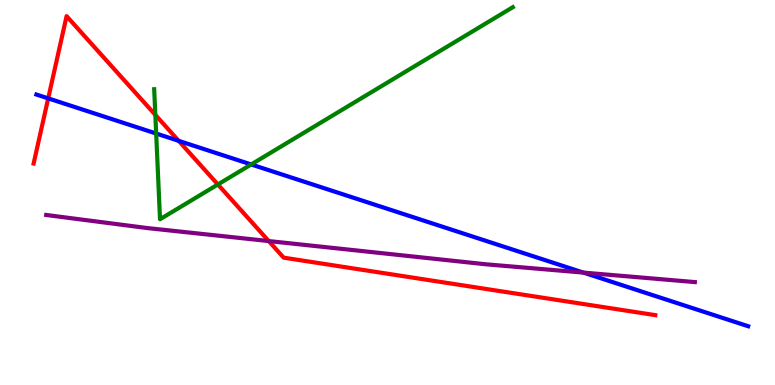[{'lines': ['blue', 'red'], 'intersections': [{'x': 0.622, 'y': 7.44}, {'x': 2.31, 'y': 6.34}]}, {'lines': ['green', 'red'], 'intersections': [{'x': 2.0, 'y': 7.02}, {'x': 2.81, 'y': 5.21}]}, {'lines': ['purple', 'red'], 'intersections': [{'x': 3.47, 'y': 3.74}]}, {'lines': ['blue', 'green'], 'intersections': [{'x': 2.02, 'y': 6.53}, {'x': 3.24, 'y': 5.73}]}, {'lines': ['blue', 'purple'], 'intersections': [{'x': 7.53, 'y': 2.92}]}, {'lines': ['green', 'purple'], 'intersections': []}]